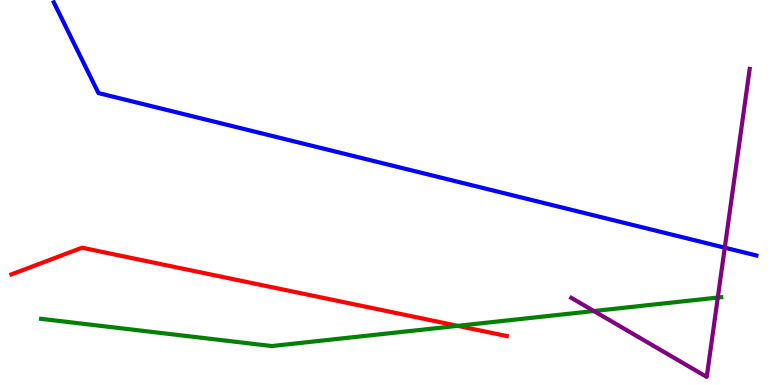[{'lines': ['blue', 'red'], 'intersections': []}, {'lines': ['green', 'red'], 'intersections': [{'x': 5.91, 'y': 1.54}]}, {'lines': ['purple', 'red'], 'intersections': []}, {'lines': ['blue', 'green'], 'intersections': []}, {'lines': ['blue', 'purple'], 'intersections': [{'x': 9.35, 'y': 3.57}]}, {'lines': ['green', 'purple'], 'intersections': [{'x': 7.66, 'y': 1.92}, {'x': 9.26, 'y': 2.27}]}]